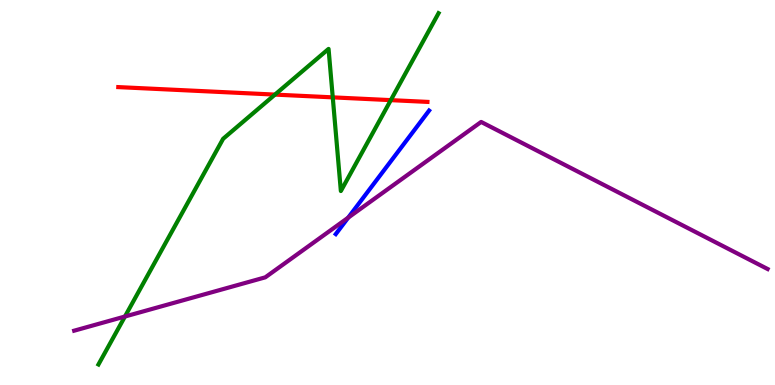[{'lines': ['blue', 'red'], 'intersections': []}, {'lines': ['green', 'red'], 'intersections': [{'x': 3.55, 'y': 7.54}, {'x': 4.29, 'y': 7.47}, {'x': 5.04, 'y': 7.4}]}, {'lines': ['purple', 'red'], 'intersections': []}, {'lines': ['blue', 'green'], 'intersections': []}, {'lines': ['blue', 'purple'], 'intersections': [{'x': 4.49, 'y': 4.35}]}, {'lines': ['green', 'purple'], 'intersections': [{'x': 1.61, 'y': 1.78}]}]